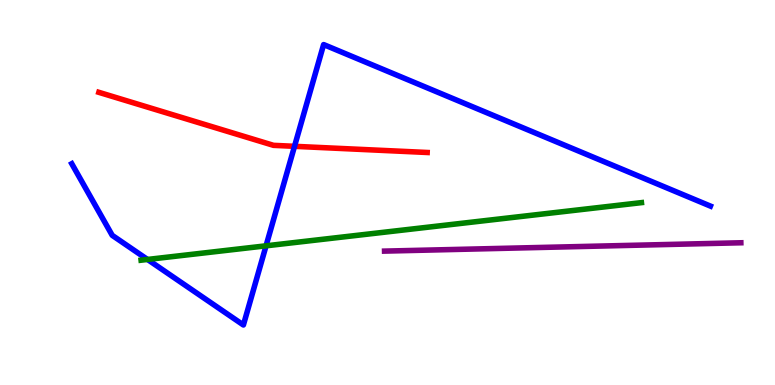[{'lines': ['blue', 'red'], 'intersections': [{'x': 3.8, 'y': 6.2}]}, {'lines': ['green', 'red'], 'intersections': []}, {'lines': ['purple', 'red'], 'intersections': []}, {'lines': ['blue', 'green'], 'intersections': [{'x': 1.9, 'y': 3.26}, {'x': 3.43, 'y': 3.62}]}, {'lines': ['blue', 'purple'], 'intersections': []}, {'lines': ['green', 'purple'], 'intersections': []}]